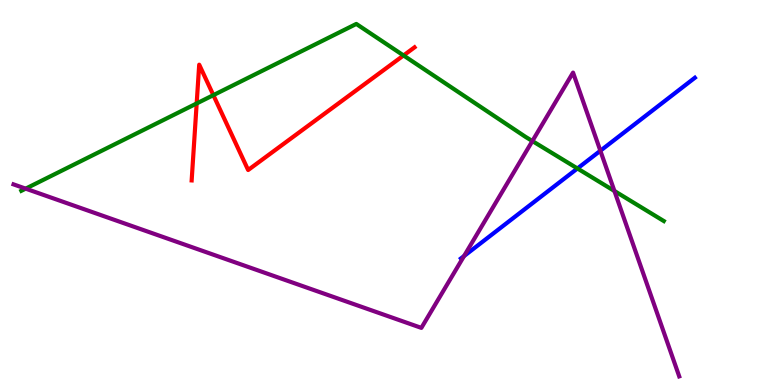[{'lines': ['blue', 'red'], 'intersections': []}, {'lines': ['green', 'red'], 'intersections': [{'x': 2.54, 'y': 7.31}, {'x': 2.75, 'y': 7.53}, {'x': 5.21, 'y': 8.56}]}, {'lines': ['purple', 'red'], 'intersections': []}, {'lines': ['blue', 'green'], 'intersections': [{'x': 7.45, 'y': 5.62}]}, {'lines': ['blue', 'purple'], 'intersections': [{'x': 5.99, 'y': 3.35}, {'x': 7.75, 'y': 6.08}]}, {'lines': ['green', 'purple'], 'intersections': [{'x': 0.331, 'y': 5.1}, {'x': 6.87, 'y': 6.34}, {'x': 7.93, 'y': 5.04}]}]